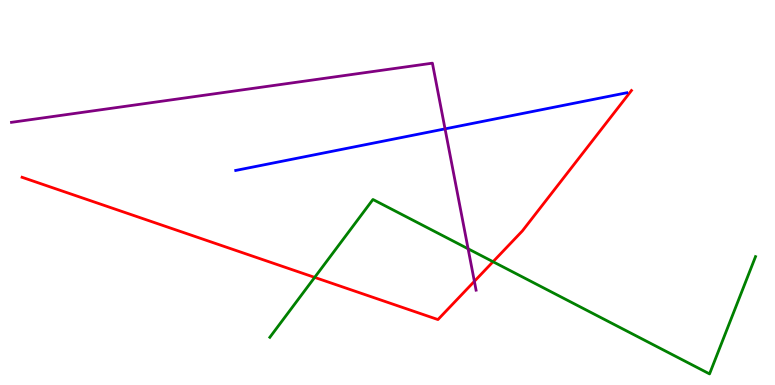[{'lines': ['blue', 'red'], 'intersections': []}, {'lines': ['green', 'red'], 'intersections': [{'x': 4.06, 'y': 2.8}, {'x': 6.36, 'y': 3.2}]}, {'lines': ['purple', 'red'], 'intersections': [{'x': 6.12, 'y': 2.69}]}, {'lines': ['blue', 'green'], 'intersections': []}, {'lines': ['blue', 'purple'], 'intersections': [{'x': 5.74, 'y': 6.65}]}, {'lines': ['green', 'purple'], 'intersections': [{'x': 6.04, 'y': 3.54}]}]